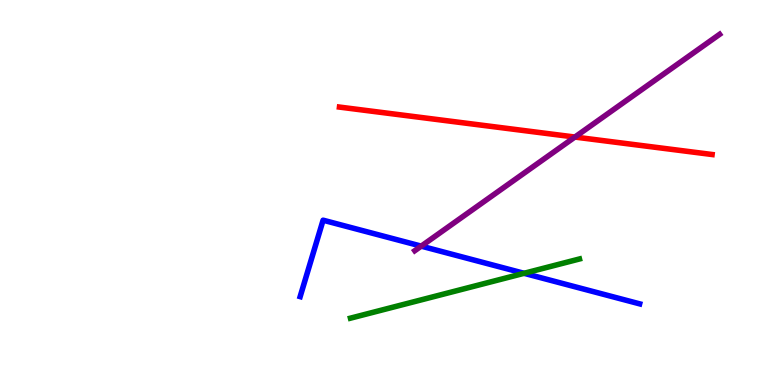[{'lines': ['blue', 'red'], 'intersections': []}, {'lines': ['green', 'red'], 'intersections': []}, {'lines': ['purple', 'red'], 'intersections': [{'x': 7.42, 'y': 6.44}]}, {'lines': ['blue', 'green'], 'intersections': [{'x': 6.76, 'y': 2.9}]}, {'lines': ['blue', 'purple'], 'intersections': [{'x': 5.44, 'y': 3.61}]}, {'lines': ['green', 'purple'], 'intersections': []}]